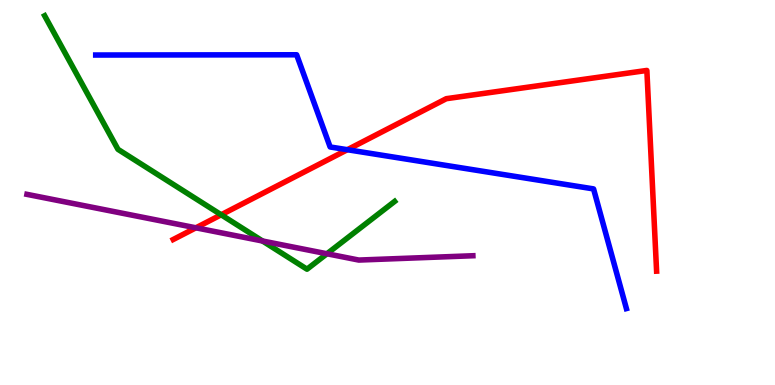[{'lines': ['blue', 'red'], 'intersections': [{'x': 4.48, 'y': 6.11}]}, {'lines': ['green', 'red'], 'intersections': [{'x': 2.85, 'y': 4.42}]}, {'lines': ['purple', 'red'], 'intersections': [{'x': 2.53, 'y': 4.08}]}, {'lines': ['blue', 'green'], 'intersections': []}, {'lines': ['blue', 'purple'], 'intersections': []}, {'lines': ['green', 'purple'], 'intersections': [{'x': 3.39, 'y': 3.74}, {'x': 4.22, 'y': 3.41}]}]